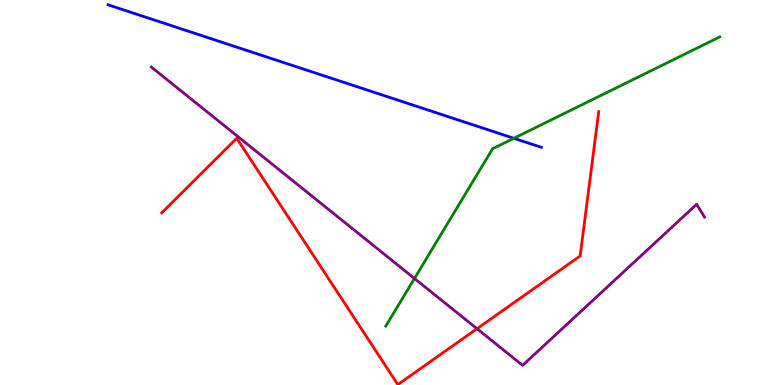[{'lines': ['blue', 'red'], 'intersections': []}, {'lines': ['green', 'red'], 'intersections': []}, {'lines': ['purple', 'red'], 'intersections': [{'x': 6.15, 'y': 1.46}]}, {'lines': ['blue', 'green'], 'intersections': [{'x': 6.63, 'y': 6.41}]}, {'lines': ['blue', 'purple'], 'intersections': []}, {'lines': ['green', 'purple'], 'intersections': [{'x': 5.35, 'y': 2.77}]}]